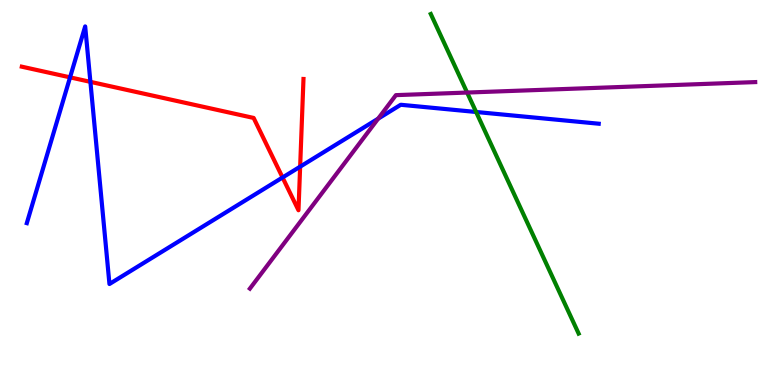[{'lines': ['blue', 'red'], 'intersections': [{'x': 0.904, 'y': 7.99}, {'x': 1.17, 'y': 7.87}, {'x': 3.65, 'y': 5.39}, {'x': 3.87, 'y': 5.67}]}, {'lines': ['green', 'red'], 'intersections': []}, {'lines': ['purple', 'red'], 'intersections': []}, {'lines': ['blue', 'green'], 'intersections': [{'x': 6.14, 'y': 7.09}]}, {'lines': ['blue', 'purple'], 'intersections': [{'x': 4.88, 'y': 6.92}]}, {'lines': ['green', 'purple'], 'intersections': [{'x': 6.03, 'y': 7.6}]}]